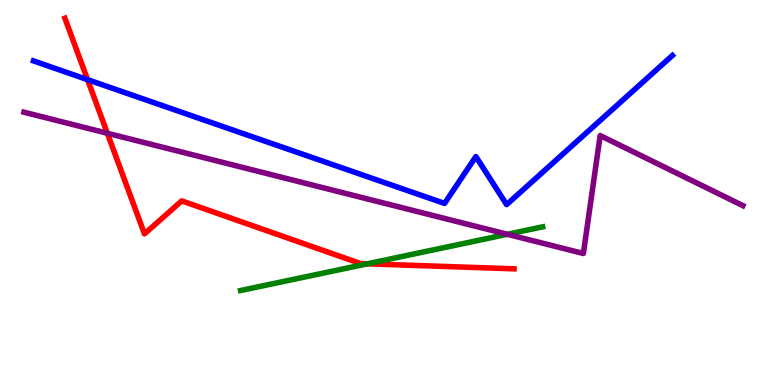[{'lines': ['blue', 'red'], 'intersections': [{'x': 1.13, 'y': 7.93}]}, {'lines': ['green', 'red'], 'intersections': [{'x': 4.74, 'y': 3.15}]}, {'lines': ['purple', 'red'], 'intersections': [{'x': 1.39, 'y': 6.54}]}, {'lines': ['blue', 'green'], 'intersections': []}, {'lines': ['blue', 'purple'], 'intersections': []}, {'lines': ['green', 'purple'], 'intersections': [{'x': 6.55, 'y': 3.91}]}]